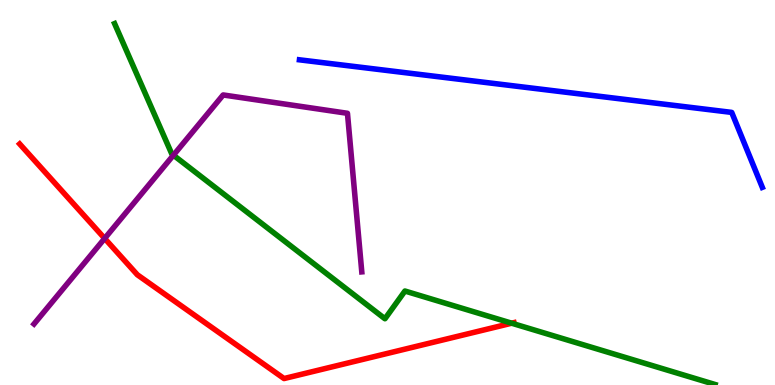[{'lines': ['blue', 'red'], 'intersections': []}, {'lines': ['green', 'red'], 'intersections': [{'x': 6.6, 'y': 1.61}]}, {'lines': ['purple', 'red'], 'intersections': [{'x': 1.35, 'y': 3.81}]}, {'lines': ['blue', 'green'], 'intersections': []}, {'lines': ['blue', 'purple'], 'intersections': []}, {'lines': ['green', 'purple'], 'intersections': [{'x': 2.24, 'y': 5.97}]}]